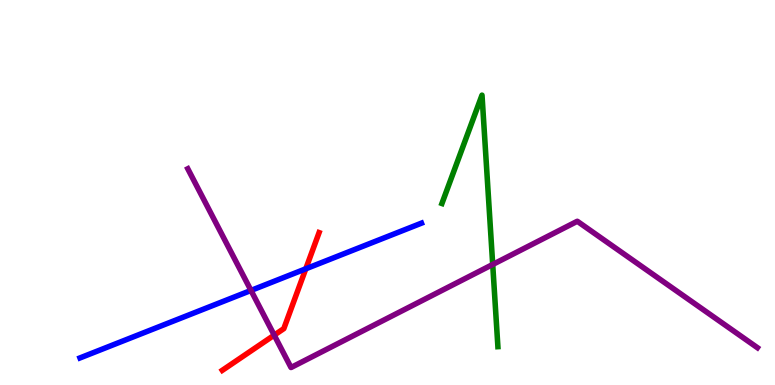[{'lines': ['blue', 'red'], 'intersections': [{'x': 3.95, 'y': 3.02}]}, {'lines': ['green', 'red'], 'intersections': []}, {'lines': ['purple', 'red'], 'intersections': [{'x': 3.54, 'y': 1.29}]}, {'lines': ['blue', 'green'], 'intersections': []}, {'lines': ['blue', 'purple'], 'intersections': [{'x': 3.24, 'y': 2.46}]}, {'lines': ['green', 'purple'], 'intersections': [{'x': 6.36, 'y': 3.13}]}]